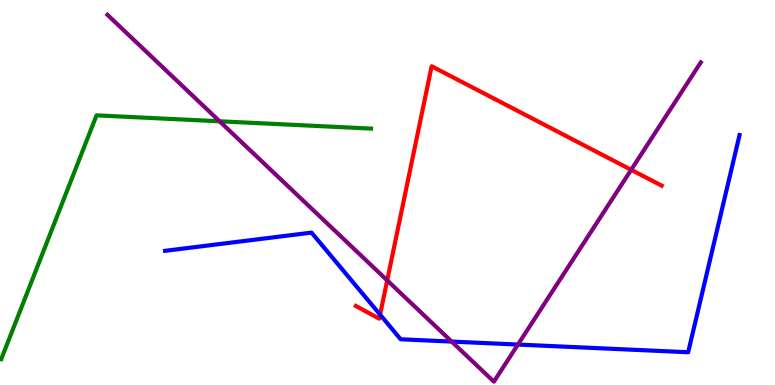[{'lines': ['blue', 'red'], 'intersections': [{'x': 4.9, 'y': 1.83}]}, {'lines': ['green', 'red'], 'intersections': []}, {'lines': ['purple', 'red'], 'intersections': [{'x': 5.0, 'y': 2.72}, {'x': 8.14, 'y': 5.59}]}, {'lines': ['blue', 'green'], 'intersections': []}, {'lines': ['blue', 'purple'], 'intersections': [{'x': 5.83, 'y': 1.13}, {'x': 6.68, 'y': 1.05}]}, {'lines': ['green', 'purple'], 'intersections': [{'x': 2.83, 'y': 6.85}]}]